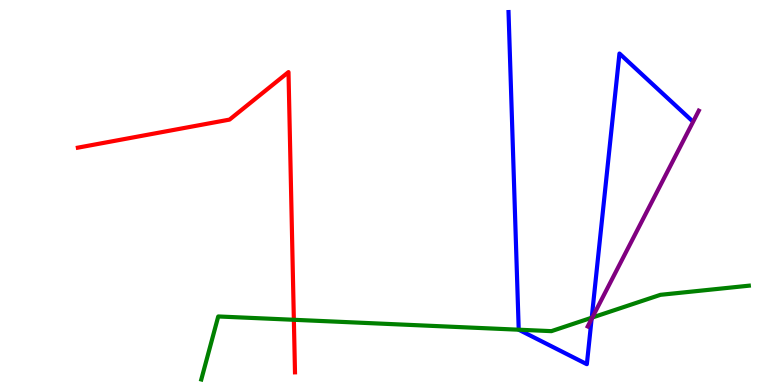[{'lines': ['blue', 'red'], 'intersections': []}, {'lines': ['green', 'red'], 'intersections': [{'x': 3.79, 'y': 1.69}]}, {'lines': ['purple', 'red'], 'intersections': []}, {'lines': ['blue', 'green'], 'intersections': [{'x': 6.69, 'y': 1.44}, {'x': 7.64, 'y': 1.75}]}, {'lines': ['blue', 'purple'], 'intersections': [{'x': 7.63, 'y': 1.72}]}, {'lines': ['green', 'purple'], 'intersections': [{'x': 7.64, 'y': 1.75}]}]